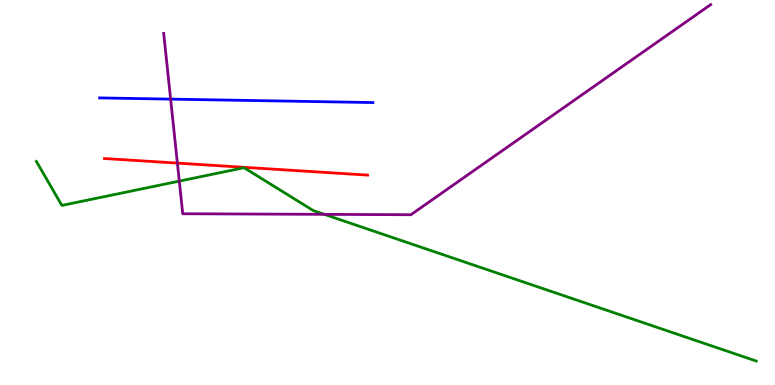[{'lines': ['blue', 'red'], 'intersections': []}, {'lines': ['green', 'red'], 'intersections': []}, {'lines': ['purple', 'red'], 'intersections': [{'x': 2.29, 'y': 5.76}]}, {'lines': ['blue', 'green'], 'intersections': []}, {'lines': ['blue', 'purple'], 'intersections': [{'x': 2.2, 'y': 7.43}]}, {'lines': ['green', 'purple'], 'intersections': [{'x': 2.31, 'y': 5.3}, {'x': 4.19, 'y': 4.43}]}]